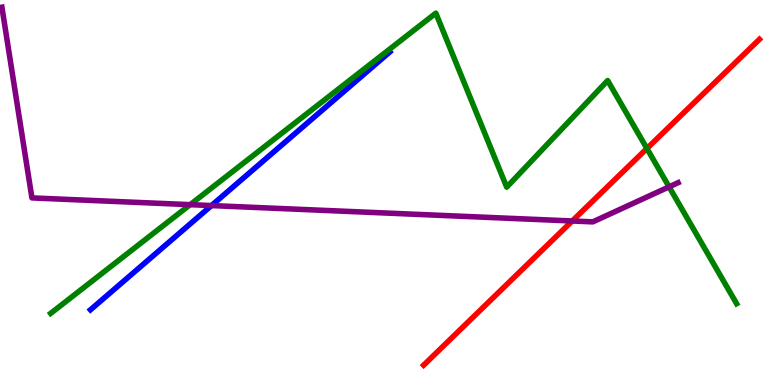[{'lines': ['blue', 'red'], 'intersections': []}, {'lines': ['green', 'red'], 'intersections': [{'x': 8.35, 'y': 6.14}]}, {'lines': ['purple', 'red'], 'intersections': [{'x': 7.38, 'y': 4.26}]}, {'lines': ['blue', 'green'], 'intersections': []}, {'lines': ['blue', 'purple'], 'intersections': [{'x': 2.73, 'y': 4.66}]}, {'lines': ['green', 'purple'], 'intersections': [{'x': 2.45, 'y': 4.68}, {'x': 8.63, 'y': 5.15}]}]